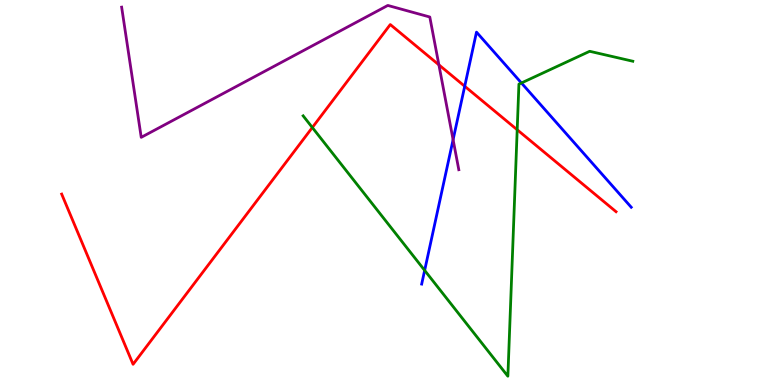[{'lines': ['blue', 'red'], 'intersections': [{'x': 6.0, 'y': 7.76}]}, {'lines': ['green', 'red'], 'intersections': [{'x': 4.03, 'y': 6.69}, {'x': 6.67, 'y': 6.63}]}, {'lines': ['purple', 'red'], 'intersections': [{'x': 5.66, 'y': 8.32}]}, {'lines': ['blue', 'green'], 'intersections': [{'x': 5.48, 'y': 2.98}, {'x': 6.73, 'y': 7.84}]}, {'lines': ['blue', 'purple'], 'intersections': [{'x': 5.85, 'y': 6.37}]}, {'lines': ['green', 'purple'], 'intersections': []}]